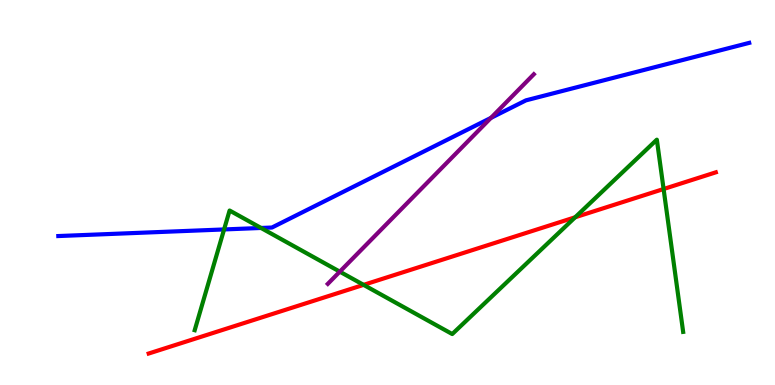[{'lines': ['blue', 'red'], 'intersections': []}, {'lines': ['green', 'red'], 'intersections': [{'x': 4.69, 'y': 2.6}, {'x': 7.42, 'y': 4.36}, {'x': 8.56, 'y': 5.09}]}, {'lines': ['purple', 'red'], 'intersections': []}, {'lines': ['blue', 'green'], 'intersections': [{'x': 2.89, 'y': 4.04}, {'x': 3.37, 'y': 4.08}]}, {'lines': ['blue', 'purple'], 'intersections': [{'x': 6.33, 'y': 6.94}]}, {'lines': ['green', 'purple'], 'intersections': [{'x': 4.38, 'y': 2.94}]}]